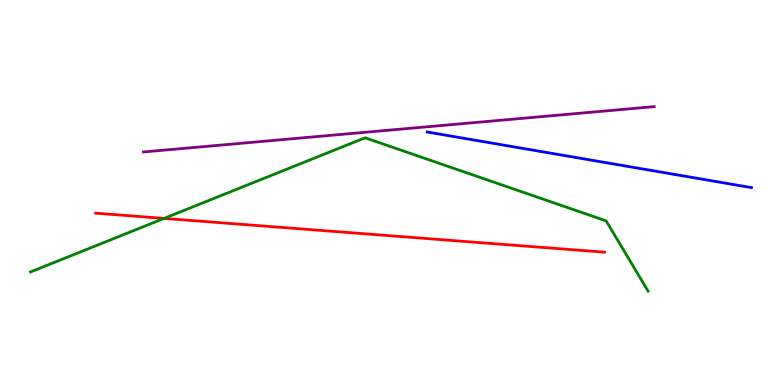[{'lines': ['blue', 'red'], 'intersections': []}, {'lines': ['green', 'red'], 'intersections': [{'x': 2.12, 'y': 4.33}]}, {'lines': ['purple', 'red'], 'intersections': []}, {'lines': ['blue', 'green'], 'intersections': []}, {'lines': ['blue', 'purple'], 'intersections': []}, {'lines': ['green', 'purple'], 'intersections': []}]